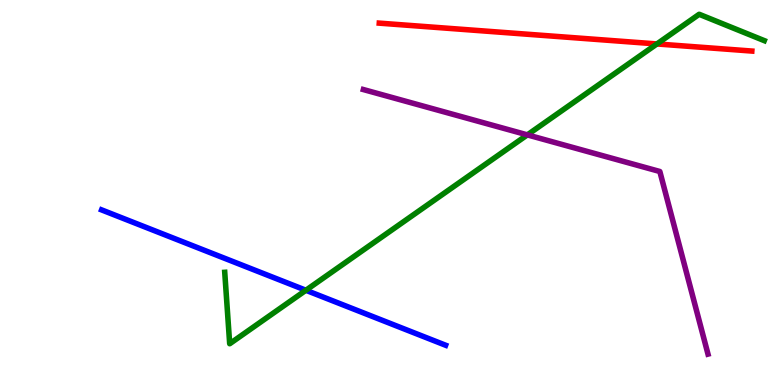[{'lines': ['blue', 'red'], 'intersections': []}, {'lines': ['green', 'red'], 'intersections': [{'x': 8.48, 'y': 8.86}]}, {'lines': ['purple', 'red'], 'intersections': []}, {'lines': ['blue', 'green'], 'intersections': [{'x': 3.95, 'y': 2.46}]}, {'lines': ['blue', 'purple'], 'intersections': []}, {'lines': ['green', 'purple'], 'intersections': [{'x': 6.8, 'y': 6.5}]}]